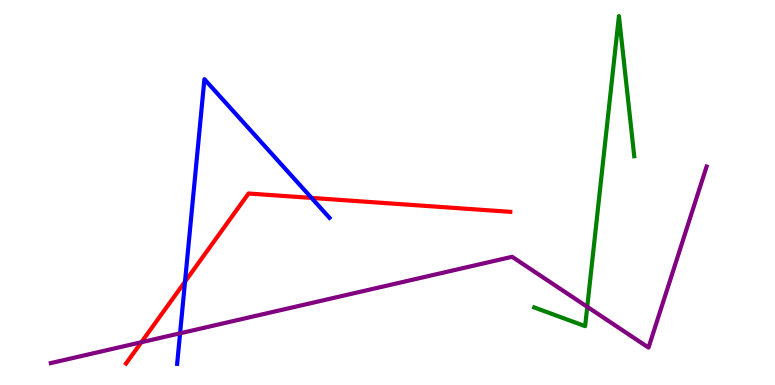[{'lines': ['blue', 'red'], 'intersections': [{'x': 2.39, 'y': 2.68}, {'x': 4.02, 'y': 4.86}]}, {'lines': ['green', 'red'], 'intersections': []}, {'lines': ['purple', 'red'], 'intersections': [{'x': 1.82, 'y': 1.11}]}, {'lines': ['blue', 'green'], 'intersections': []}, {'lines': ['blue', 'purple'], 'intersections': [{'x': 2.32, 'y': 1.34}]}, {'lines': ['green', 'purple'], 'intersections': [{'x': 7.58, 'y': 2.03}]}]